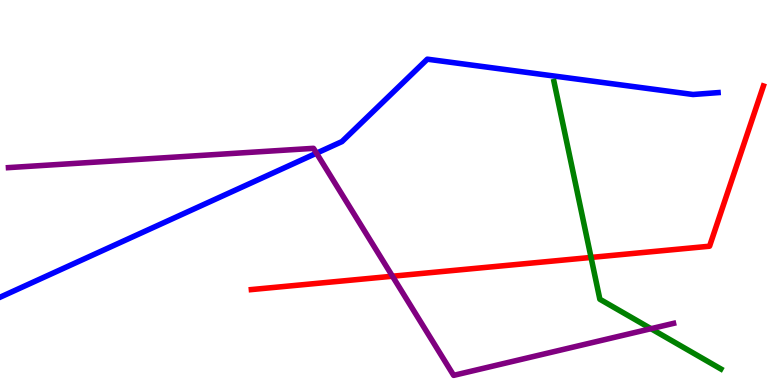[{'lines': ['blue', 'red'], 'intersections': []}, {'lines': ['green', 'red'], 'intersections': [{'x': 7.63, 'y': 3.31}]}, {'lines': ['purple', 'red'], 'intersections': [{'x': 5.06, 'y': 2.83}]}, {'lines': ['blue', 'green'], 'intersections': []}, {'lines': ['blue', 'purple'], 'intersections': [{'x': 4.08, 'y': 6.02}]}, {'lines': ['green', 'purple'], 'intersections': [{'x': 8.4, 'y': 1.46}]}]